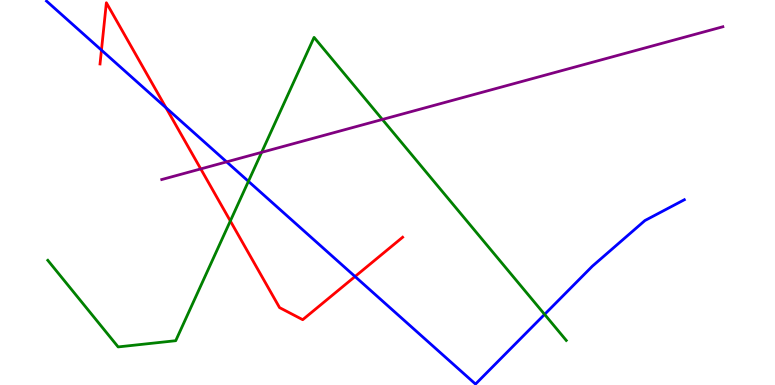[{'lines': ['blue', 'red'], 'intersections': [{'x': 1.31, 'y': 8.7}, {'x': 2.14, 'y': 7.2}, {'x': 4.58, 'y': 2.82}]}, {'lines': ['green', 'red'], 'intersections': [{'x': 2.97, 'y': 4.26}]}, {'lines': ['purple', 'red'], 'intersections': [{'x': 2.59, 'y': 5.61}]}, {'lines': ['blue', 'green'], 'intersections': [{'x': 3.21, 'y': 5.29}, {'x': 7.03, 'y': 1.83}]}, {'lines': ['blue', 'purple'], 'intersections': [{'x': 2.92, 'y': 5.8}]}, {'lines': ['green', 'purple'], 'intersections': [{'x': 3.38, 'y': 6.04}, {'x': 4.93, 'y': 6.9}]}]